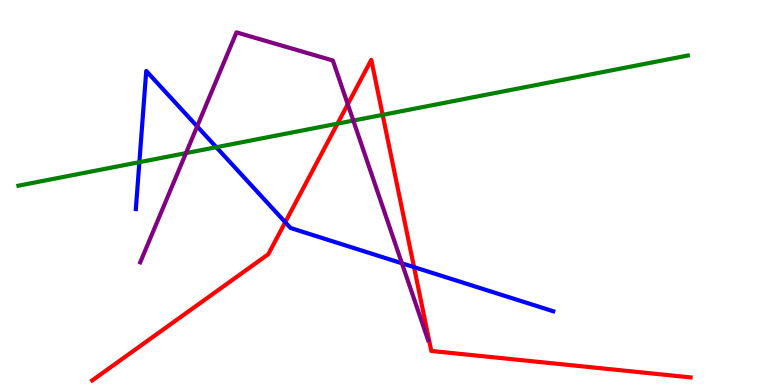[{'lines': ['blue', 'red'], 'intersections': [{'x': 3.68, 'y': 4.23}, {'x': 5.34, 'y': 3.06}]}, {'lines': ['green', 'red'], 'intersections': [{'x': 4.35, 'y': 6.79}, {'x': 4.94, 'y': 7.02}]}, {'lines': ['purple', 'red'], 'intersections': [{'x': 4.49, 'y': 7.29}]}, {'lines': ['blue', 'green'], 'intersections': [{'x': 1.8, 'y': 5.79}, {'x': 2.79, 'y': 6.18}]}, {'lines': ['blue', 'purple'], 'intersections': [{'x': 2.54, 'y': 6.72}, {'x': 5.19, 'y': 3.16}]}, {'lines': ['green', 'purple'], 'intersections': [{'x': 2.4, 'y': 6.02}, {'x': 4.56, 'y': 6.87}]}]